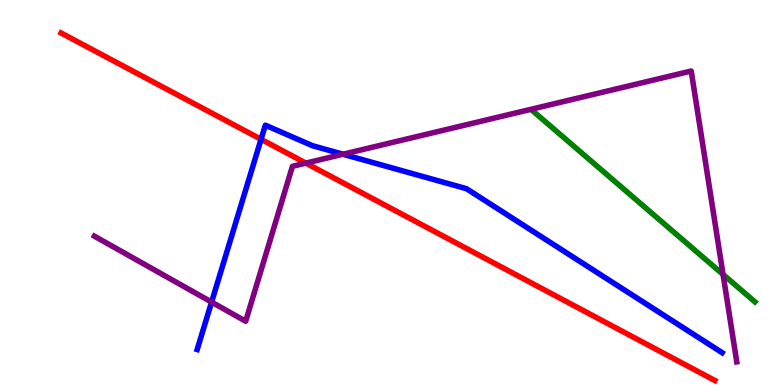[{'lines': ['blue', 'red'], 'intersections': [{'x': 3.37, 'y': 6.38}]}, {'lines': ['green', 'red'], 'intersections': []}, {'lines': ['purple', 'red'], 'intersections': [{'x': 3.95, 'y': 5.76}]}, {'lines': ['blue', 'green'], 'intersections': []}, {'lines': ['blue', 'purple'], 'intersections': [{'x': 2.73, 'y': 2.15}, {'x': 4.43, 'y': 5.99}]}, {'lines': ['green', 'purple'], 'intersections': [{'x': 9.33, 'y': 2.87}]}]